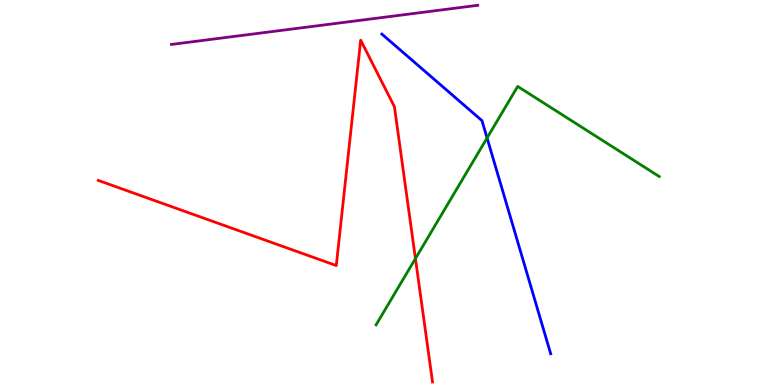[{'lines': ['blue', 'red'], 'intersections': []}, {'lines': ['green', 'red'], 'intersections': [{'x': 5.36, 'y': 3.28}]}, {'lines': ['purple', 'red'], 'intersections': []}, {'lines': ['blue', 'green'], 'intersections': [{'x': 6.28, 'y': 6.42}]}, {'lines': ['blue', 'purple'], 'intersections': []}, {'lines': ['green', 'purple'], 'intersections': []}]